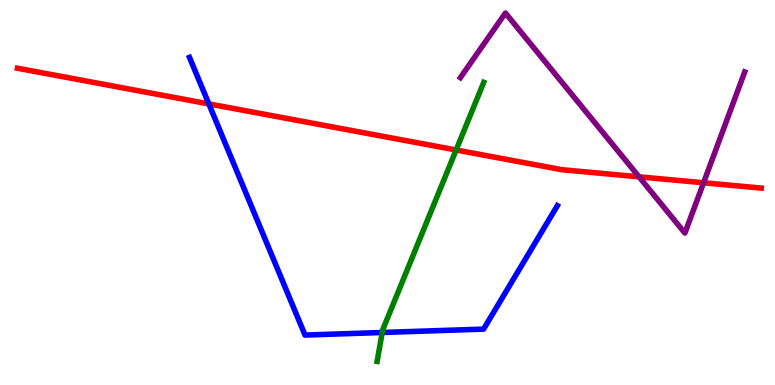[{'lines': ['blue', 'red'], 'intersections': [{'x': 2.69, 'y': 7.3}]}, {'lines': ['green', 'red'], 'intersections': [{'x': 5.89, 'y': 6.1}]}, {'lines': ['purple', 'red'], 'intersections': [{'x': 8.25, 'y': 5.41}, {'x': 9.08, 'y': 5.25}]}, {'lines': ['blue', 'green'], 'intersections': [{'x': 4.93, 'y': 1.36}]}, {'lines': ['blue', 'purple'], 'intersections': []}, {'lines': ['green', 'purple'], 'intersections': []}]